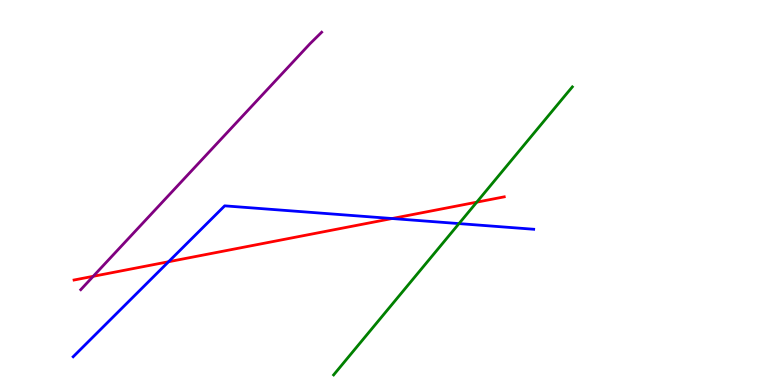[{'lines': ['blue', 'red'], 'intersections': [{'x': 2.18, 'y': 3.2}, {'x': 5.06, 'y': 4.32}]}, {'lines': ['green', 'red'], 'intersections': [{'x': 6.15, 'y': 4.75}]}, {'lines': ['purple', 'red'], 'intersections': [{'x': 1.2, 'y': 2.82}]}, {'lines': ['blue', 'green'], 'intersections': [{'x': 5.92, 'y': 4.19}]}, {'lines': ['blue', 'purple'], 'intersections': []}, {'lines': ['green', 'purple'], 'intersections': []}]